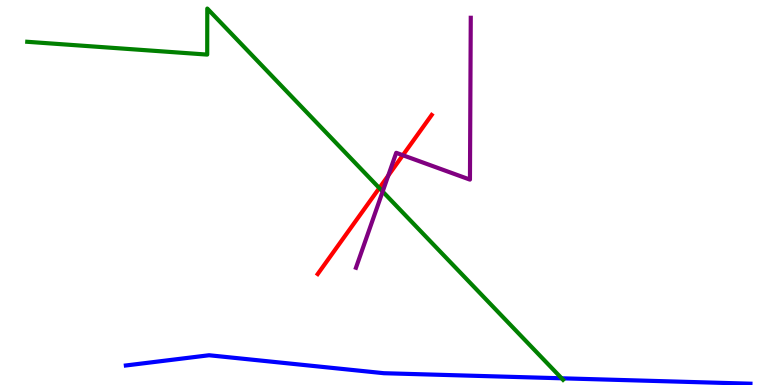[{'lines': ['blue', 'red'], 'intersections': []}, {'lines': ['green', 'red'], 'intersections': [{'x': 4.89, 'y': 5.12}]}, {'lines': ['purple', 'red'], 'intersections': [{'x': 5.01, 'y': 5.44}, {'x': 5.2, 'y': 5.97}]}, {'lines': ['blue', 'green'], 'intersections': [{'x': 7.25, 'y': 0.174}]}, {'lines': ['blue', 'purple'], 'intersections': []}, {'lines': ['green', 'purple'], 'intersections': [{'x': 4.94, 'y': 5.02}]}]